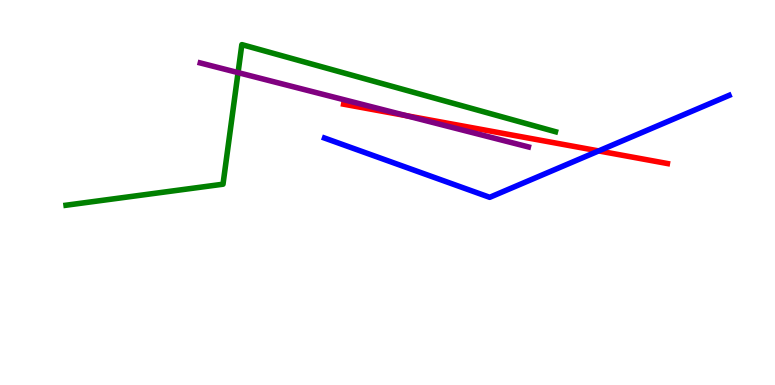[{'lines': ['blue', 'red'], 'intersections': [{'x': 7.72, 'y': 6.08}]}, {'lines': ['green', 'red'], 'intersections': []}, {'lines': ['purple', 'red'], 'intersections': [{'x': 5.24, 'y': 7.0}]}, {'lines': ['blue', 'green'], 'intersections': []}, {'lines': ['blue', 'purple'], 'intersections': []}, {'lines': ['green', 'purple'], 'intersections': [{'x': 3.07, 'y': 8.11}]}]